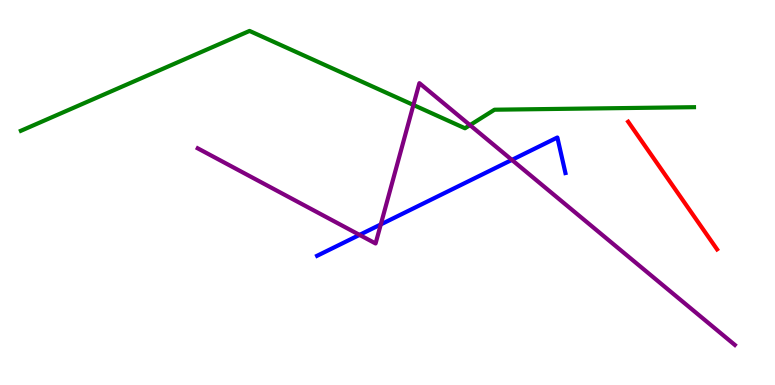[{'lines': ['blue', 'red'], 'intersections': []}, {'lines': ['green', 'red'], 'intersections': []}, {'lines': ['purple', 'red'], 'intersections': []}, {'lines': ['blue', 'green'], 'intersections': []}, {'lines': ['blue', 'purple'], 'intersections': [{'x': 4.64, 'y': 3.9}, {'x': 4.91, 'y': 4.17}, {'x': 6.6, 'y': 5.85}]}, {'lines': ['green', 'purple'], 'intersections': [{'x': 5.33, 'y': 7.27}, {'x': 6.06, 'y': 6.75}]}]